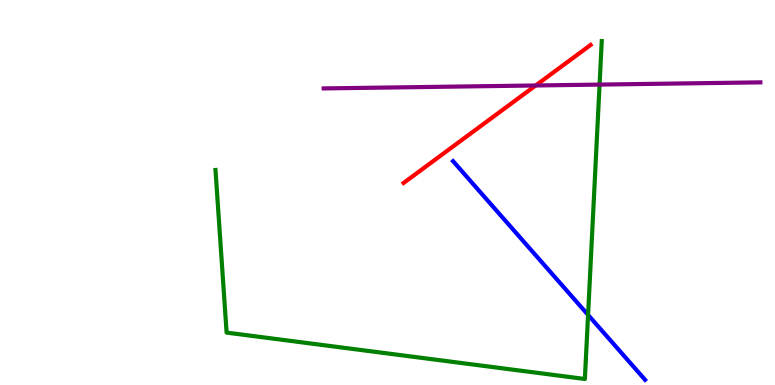[{'lines': ['blue', 'red'], 'intersections': []}, {'lines': ['green', 'red'], 'intersections': []}, {'lines': ['purple', 'red'], 'intersections': [{'x': 6.91, 'y': 7.78}]}, {'lines': ['blue', 'green'], 'intersections': [{'x': 7.59, 'y': 1.82}]}, {'lines': ['blue', 'purple'], 'intersections': []}, {'lines': ['green', 'purple'], 'intersections': [{'x': 7.74, 'y': 7.8}]}]